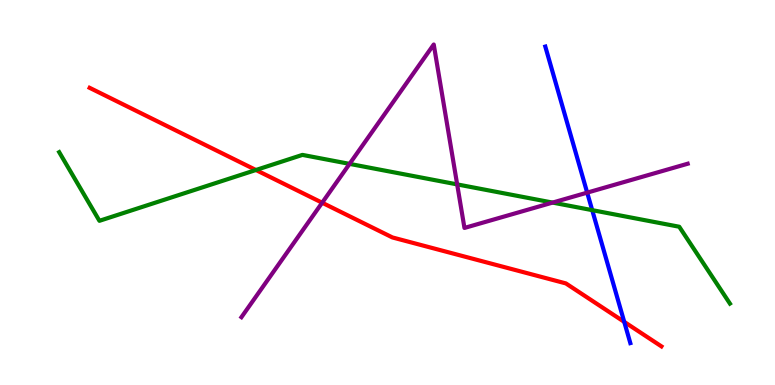[{'lines': ['blue', 'red'], 'intersections': [{'x': 8.05, 'y': 1.64}]}, {'lines': ['green', 'red'], 'intersections': [{'x': 3.3, 'y': 5.58}]}, {'lines': ['purple', 'red'], 'intersections': [{'x': 4.16, 'y': 4.73}]}, {'lines': ['blue', 'green'], 'intersections': [{'x': 7.64, 'y': 4.54}]}, {'lines': ['blue', 'purple'], 'intersections': [{'x': 7.58, 'y': 5.0}]}, {'lines': ['green', 'purple'], 'intersections': [{'x': 4.51, 'y': 5.74}, {'x': 5.9, 'y': 5.21}, {'x': 7.13, 'y': 4.74}]}]